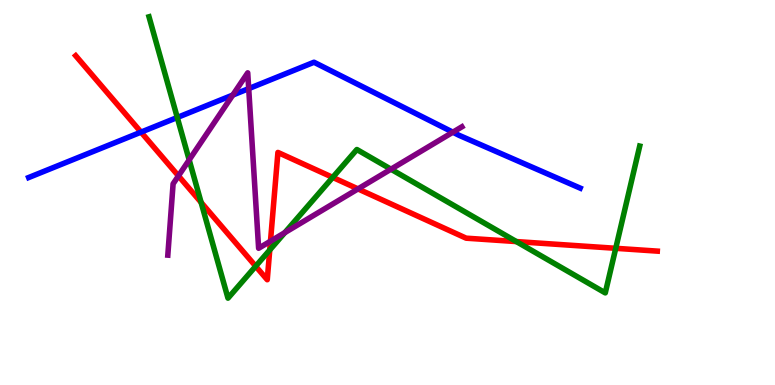[{'lines': ['blue', 'red'], 'intersections': [{'x': 1.82, 'y': 6.57}]}, {'lines': ['green', 'red'], 'intersections': [{'x': 2.59, 'y': 4.74}, {'x': 3.3, 'y': 3.09}, {'x': 3.48, 'y': 3.51}, {'x': 4.29, 'y': 5.39}, {'x': 6.66, 'y': 3.73}, {'x': 7.95, 'y': 3.55}]}, {'lines': ['purple', 'red'], 'intersections': [{'x': 2.3, 'y': 5.43}, {'x': 3.49, 'y': 3.74}, {'x': 4.62, 'y': 5.09}]}, {'lines': ['blue', 'green'], 'intersections': [{'x': 2.29, 'y': 6.95}]}, {'lines': ['blue', 'purple'], 'intersections': [{'x': 3.0, 'y': 7.53}, {'x': 3.21, 'y': 7.7}, {'x': 5.84, 'y': 6.57}]}, {'lines': ['green', 'purple'], 'intersections': [{'x': 2.44, 'y': 5.85}, {'x': 3.68, 'y': 3.96}, {'x': 5.04, 'y': 5.61}]}]